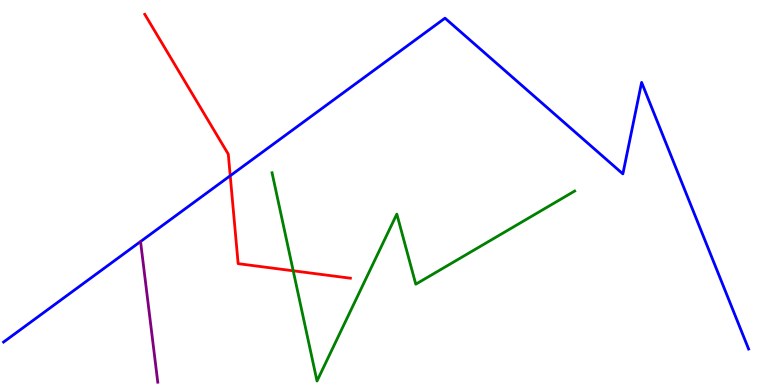[{'lines': ['blue', 'red'], 'intersections': [{'x': 2.97, 'y': 5.43}]}, {'lines': ['green', 'red'], 'intersections': [{'x': 3.78, 'y': 2.97}]}, {'lines': ['purple', 'red'], 'intersections': []}, {'lines': ['blue', 'green'], 'intersections': []}, {'lines': ['blue', 'purple'], 'intersections': []}, {'lines': ['green', 'purple'], 'intersections': []}]